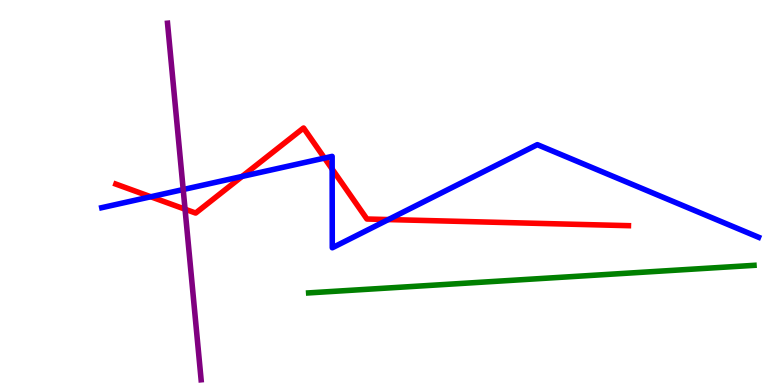[{'lines': ['blue', 'red'], 'intersections': [{'x': 1.95, 'y': 4.89}, {'x': 3.12, 'y': 5.42}, {'x': 4.19, 'y': 5.89}, {'x': 4.29, 'y': 5.61}, {'x': 5.01, 'y': 4.3}]}, {'lines': ['green', 'red'], 'intersections': []}, {'lines': ['purple', 'red'], 'intersections': [{'x': 2.39, 'y': 4.57}]}, {'lines': ['blue', 'green'], 'intersections': []}, {'lines': ['blue', 'purple'], 'intersections': [{'x': 2.36, 'y': 5.08}]}, {'lines': ['green', 'purple'], 'intersections': []}]